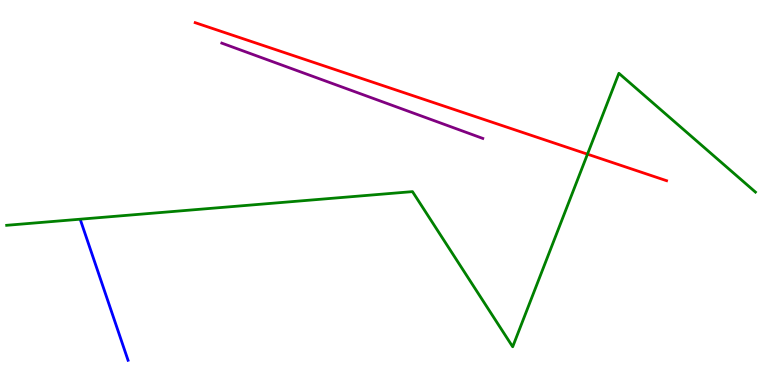[{'lines': ['blue', 'red'], 'intersections': []}, {'lines': ['green', 'red'], 'intersections': [{'x': 7.58, 'y': 6.0}]}, {'lines': ['purple', 'red'], 'intersections': []}, {'lines': ['blue', 'green'], 'intersections': []}, {'lines': ['blue', 'purple'], 'intersections': []}, {'lines': ['green', 'purple'], 'intersections': []}]